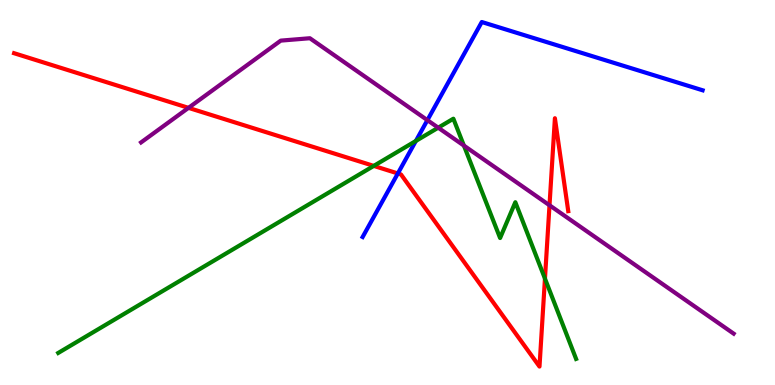[{'lines': ['blue', 'red'], 'intersections': [{'x': 5.13, 'y': 5.49}]}, {'lines': ['green', 'red'], 'intersections': [{'x': 4.82, 'y': 5.69}, {'x': 7.03, 'y': 2.76}]}, {'lines': ['purple', 'red'], 'intersections': [{'x': 2.43, 'y': 7.2}, {'x': 7.09, 'y': 4.67}]}, {'lines': ['blue', 'green'], 'intersections': [{'x': 5.37, 'y': 6.34}]}, {'lines': ['blue', 'purple'], 'intersections': [{'x': 5.51, 'y': 6.88}]}, {'lines': ['green', 'purple'], 'intersections': [{'x': 5.65, 'y': 6.68}, {'x': 5.99, 'y': 6.22}]}]